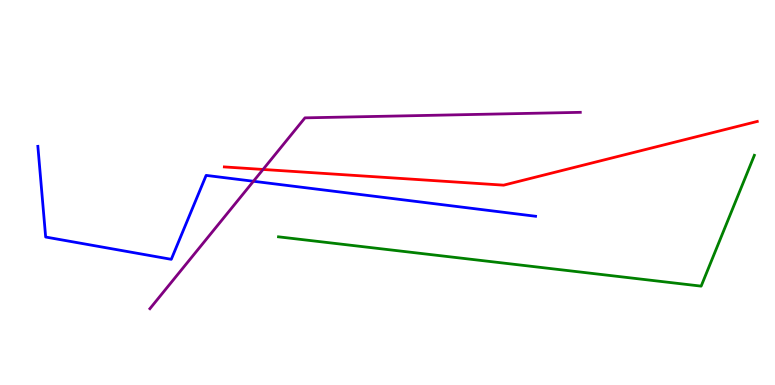[{'lines': ['blue', 'red'], 'intersections': []}, {'lines': ['green', 'red'], 'intersections': []}, {'lines': ['purple', 'red'], 'intersections': [{'x': 3.39, 'y': 5.6}]}, {'lines': ['blue', 'green'], 'intersections': []}, {'lines': ['blue', 'purple'], 'intersections': [{'x': 3.27, 'y': 5.29}]}, {'lines': ['green', 'purple'], 'intersections': []}]